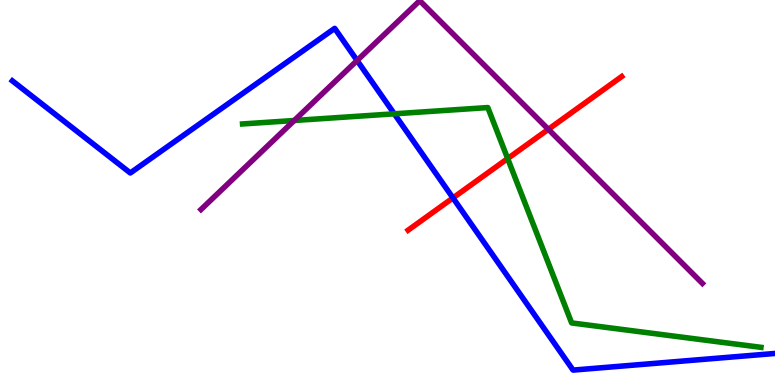[{'lines': ['blue', 'red'], 'intersections': [{'x': 5.84, 'y': 4.86}]}, {'lines': ['green', 'red'], 'intersections': [{'x': 6.55, 'y': 5.88}]}, {'lines': ['purple', 'red'], 'intersections': [{'x': 7.08, 'y': 6.64}]}, {'lines': ['blue', 'green'], 'intersections': [{'x': 5.09, 'y': 7.04}]}, {'lines': ['blue', 'purple'], 'intersections': [{'x': 4.61, 'y': 8.43}]}, {'lines': ['green', 'purple'], 'intersections': [{'x': 3.8, 'y': 6.87}]}]